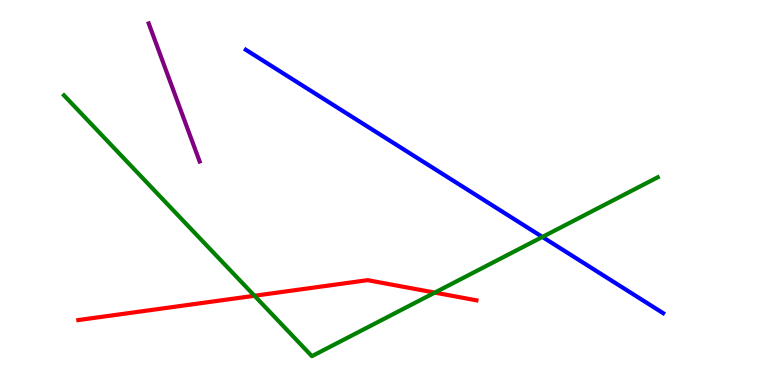[{'lines': ['blue', 'red'], 'intersections': []}, {'lines': ['green', 'red'], 'intersections': [{'x': 3.28, 'y': 2.32}, {'x': 5.61, 'y': 2.4}]}, {'lines': ['purple', 'red'], 'intersections': []}, {'lines': ['blue', 'green'], 'intersections': [{'x': 7.0, 'y': 3.85}]}, {'lines': ['blue', 'purple'], 'intersections': []}, {'lines': ['green', 'purple'], 'intersections': []}]